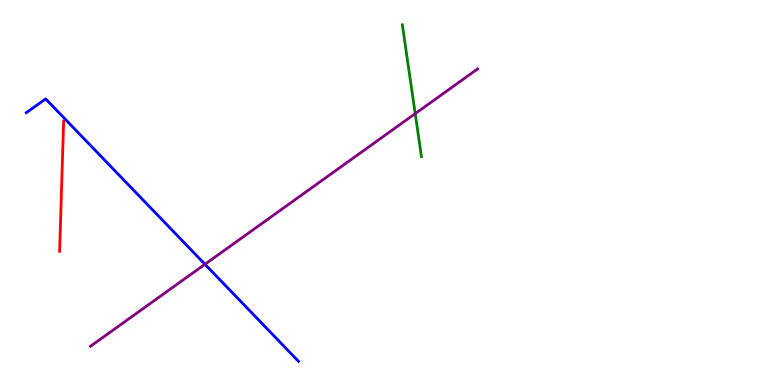[{'lines': ['blue', 'red'], 'intersections': []}, {'lines': ['green', 'red'], 'intersections': []}, {'lines': ['purple', 'red'], 'intersections': []}, {'lines': ['blue', 'green'], 'intersections': []}, {'lines': ['blue', 'purple'], 'intersections': [{'x': 2.64, 'y': 3.14}]}, {'lines': ['green', 'purple'], 'intersections': [{'x': 5.36, 'y': 7.05}]}]